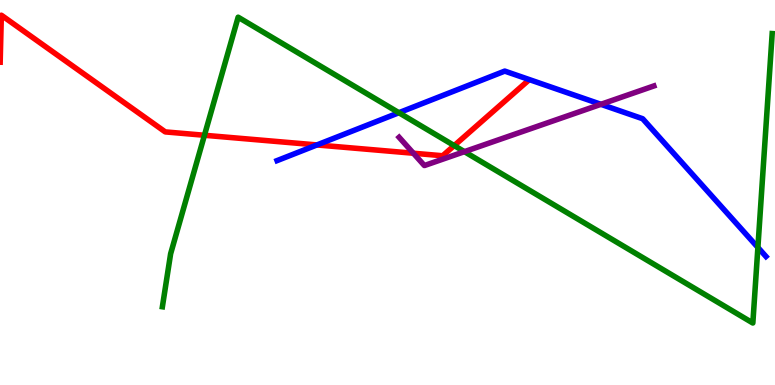[{'lines': ['blue', 'red'], 'intersections': [{'x': 4.09, 'y': 6.24}]}, {'lines': ['green', 'red'], 'intersections': [{'x': 2.64, 'y': 6.49}, {'x': 5.86, 'y': 6.22}]}, {'lines': ['purple', 'red'], 'intersections': [{'x': 5.33, 'y': 6.02}]}, {'lines': ['blue', 'green'], 'intersections': [{'x': 5.15, 'y': 7.07}, {'x': 9.78, 'y': 3.57}]}, {'lines': ['blue', 'purple'], 'intersections': [{'x': 7.75, 'y': 7.29}]}, {'lines': ['green', 'purple'], 'intersections': [{'x': 5.99, 'y': 6.06}]}]